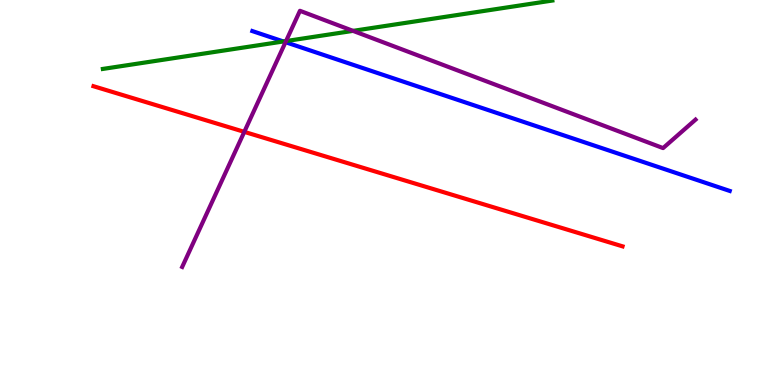[{'lines': ['blue', 'red'], 'intersections': []}, {'lines': ['green', 'red'], 'intersections': []}, {'lines': ['purple', 'red'], 'intersections': [{'x': 3.15, 'y': 6.57}]}, {'lines': ['blue', 'green'], 'intersections': [{'x': 3.66, 'y': 8.92}]}, {'lines': ['blue', 'purple'], 'intersections': [{'x': 3.68, 'y': 8.9}]}, {'lines': ['green', 'purple'], 'intersections': [{'x': 3.69, 'y': 8.93}, {'x': 4.56, 'y': 9.2}]}]